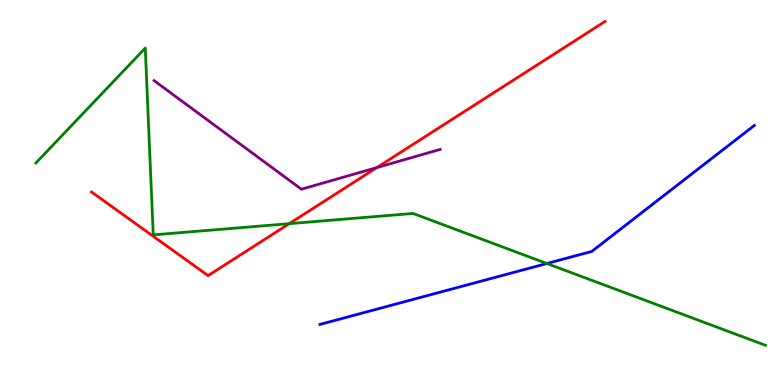[{'lines': ['blue', 'red'], 'intersections': []}, {'lines': ['green', 'red'], 'intersections': [{'x': 3.73, 'y': 4.19}]}, {'lines': ['purple', 'red'], 'intersections': [{'x': 4.86, 'y': 5.65}]}, {'lines': ['blue', 'green'], 'intersections': [{'x': 7.06, 'y': 3.16}]}, {'lines': ['blue', 'purple'], 'intersections': []}, {'lines': ['green', 'purple'], 'intersections': []}]